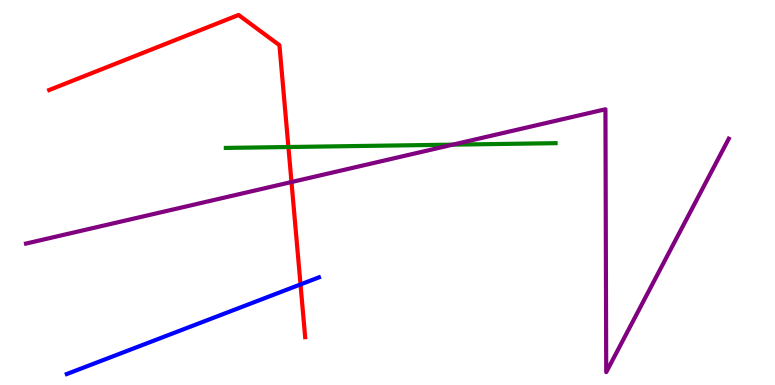[{'lines': ['blue', 'red'], 'intersections': [{'x': 3.88, 'y': 2.61}]}, {'lines': ['green', 'red'], 'intersections': [{'x': 3.72, 'y': 6.18}]}, {'lines': ['purple', 'red'], 'intersections': [{'x': 3.76, 'y': 5.27}]}, {'lines': ['blue', 'green'], 'intersections': []}, {'lines': ['blue', 'purple'], 'intersections': []}, {'lines': ['green', 'purple'], 'intersections': [{'x': 5.84, 'y': 6.24}]}]